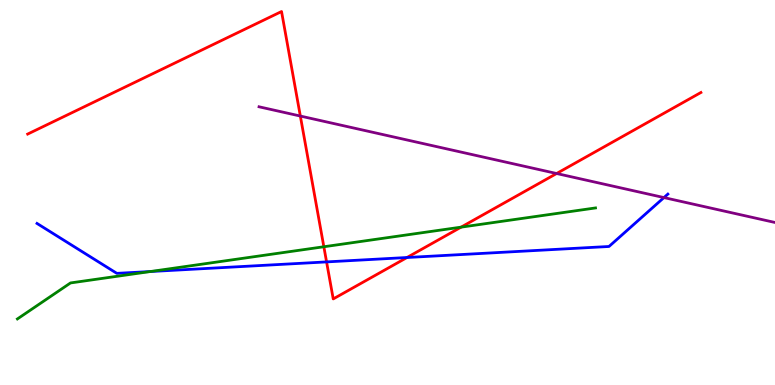[{'lines': ['blue', 'red'], 'intersections': [{'x': 4.21, 'y': 3.2}, {'x': 5.25, 'y': 3.31}]}, {'lines': ['green', 'red'], 'intersections': [{'x': 4.18, 'y': 3.59}, {'x': 5.95, 'y': 4.1}]}, {'lines': ['purple', 'red'], 'intersections': [{'x': 3.88, 'y': 6.99}, {'x': 7.18, 'y': 5.49}]}, {'lines': ['blue', 'green'], 'intersections': [{'x': 1.94, 'y': 2.95}]}, {'lines': ['blue', 'purple'], 'intersections': [{'x': 8.57, 'y': 4.87}]}, {'lines': ['green', 'purple'], 'intersections': []}]